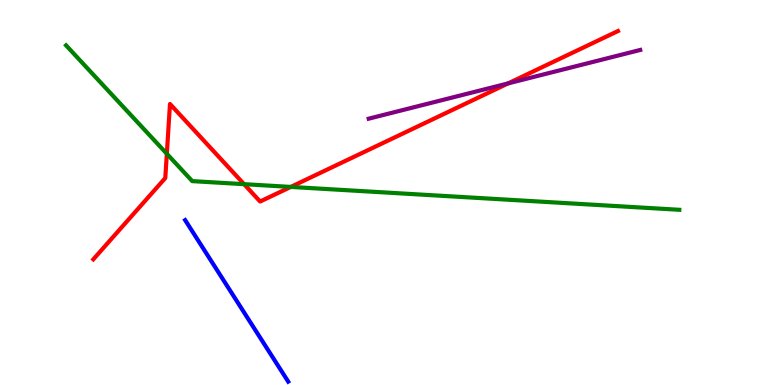[{'lines': ['blue', 'red'], 'intersections': []}, {'lines': ['green', 'red'], 'intersections': [{'x': 2.15, 'y': 6.01}, {'x': 3.15, 'y': 5.22}, {'x': 3.75, 'y': 5.14}]}, {'lines': ['purple', 'red'], 'intersections': [{'x': 6.56, 'y': 7.83}]}, {'lines': ['blue', 'green'], 'intersections': []}, {'lines': ['blue', 'purple'], 'intersections': []}, {'lines': ['green', 'purple'], 'intersections': []}]